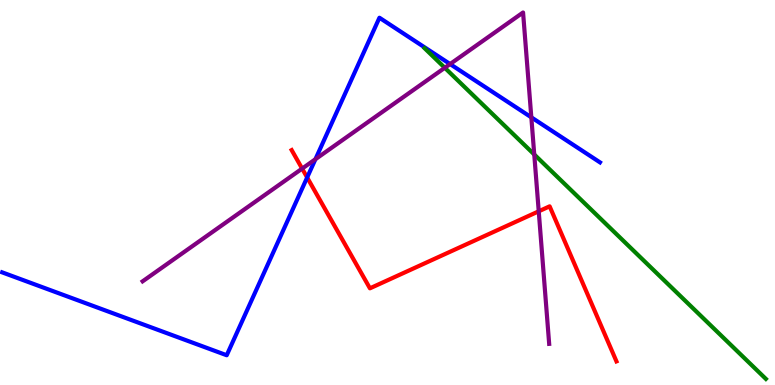[{'lines': ['blue', 'red'], 'intersections': [{'x': 3.96, 'y': 5.39}]}, {'lines': ['green', 'red'], 'intersections': []}, {'lines': ['purple', 'red'], 'intersections': [{'x': 3.9, 'y': 5.62}, {'x': 6.95, 'y': 4.51}]}, {'lines': ['blue', 'green'], 'intersections': []}, {'lines': ['blue', 'purple'], 'intersections': [{'x': 4.07, 'y': 5.86}, {'x': 5.81, 'y': 8.34}, {'x': 6.86, 'y': 6.95}]}, {'lines': ['green', 'purple'], 'intersections': [{'x': 5.74, 'y': 8.24}, {'x': 6.89, 'y': 5.99}]}]